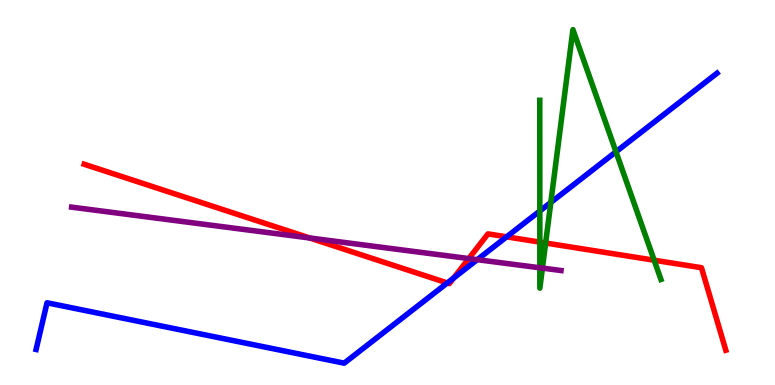[{'lines': ['blue', 'red'], 'intersections': [{'x': 5.77, 'y': 2.65}, {'x': 5.85, 'y': 2.78}, {'x': 6.54, 'y': 3.85}]}, {'lines': ['green', 'red'], 'intersections': [{'x': 6.97, 'y': 3.71}, {'x': 7.04, 'y': 3.69}, {'x': 8.44, 'y': 3.24}]}, {'lines': ['purple', 'red'], 'intersections': [{'x': 4.0, 'y': 3.82}, {'x': 6.05, 'y': 3.28}]}, {'lines': ['blue', 'green'], 'intersections': [{'x': 6.97, 'y': 4.52}, {'x': 7.11, 'y': 4.74}, {'x': 7.95, 'y': 6.06}]}, {'lines': ['blue', 'purple'], 'intersections': [{'x': 6.16, 'y': 3.26}]}, {'lines': ['green', 'purple'], 'intersections': [{'x': 6.97, 'y': 3.04}, {'x': 7.0, 'y': 3.04}]}]